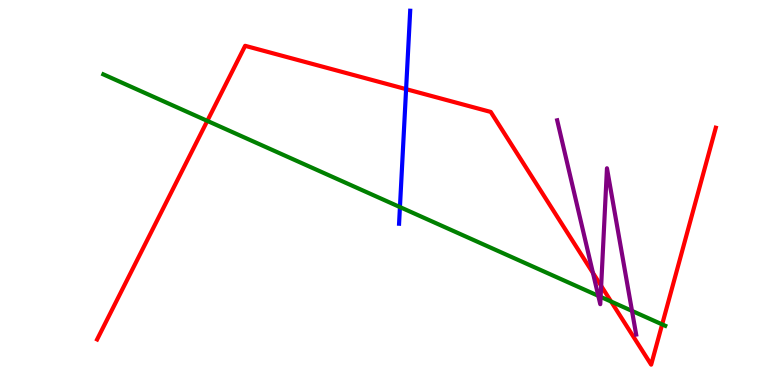[{'lines': ['blue', 'red'], 'intersections': [{'x': 5.24, 'y': 7.68}]}, {'lines': ['green', 'red'], 'intersections': [{'x': 2.67, 'y': 6.86}, {'x': 7.89, 'y': 2.17}, {'x': 8.54, 'y': 1.57}]}, {'lines': ['purple', 'red'], 'intersections': [{'x': 7.65, 'y': 2.91}, {'x': 7.76, 'y': 2.57}]}, {'lines': ['blue', 'green'], 'intersections': [{'x': 5.16, 'y': 4.62}]}, {'lines': ['blue', 'purple'], 'intersections': []}, {'lines': ['green', 'purple'], 'intersections': [{'x': 7.72, 'y': 2.32}, {'x': 7.75, 'y': 2.29}, {'x': 8.15, 'y': 1.92}]}]